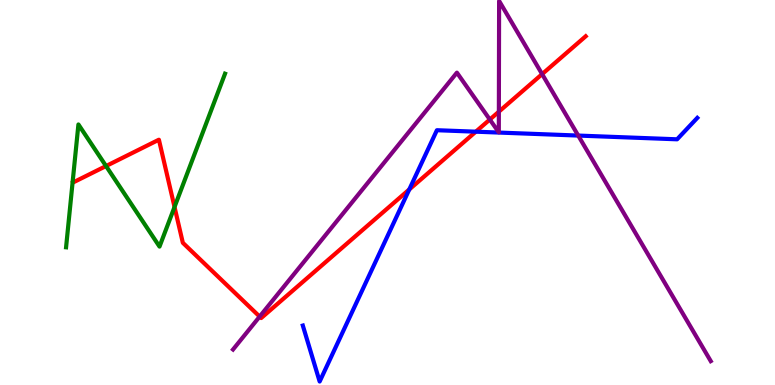[{'lines': ['blue', 'red'], 'intersections': [{'x': 5.28, 'y': 5.08}, {'x': 6.14, 'y': 6.58}]}, {'lines': ['green', 'red'], 'intersections': [{'x': 1.37, 'y': 5.69}, {'x': 2.25, 'y': 4.62}]}, {'lines': ['purple', 'red'], 'intersections': [{'x': 3.35, 'y': 1.78}, {'x': 6.32, 'y': 6.9}, {'x': 6.44, 'y': 7.1}, {'x': 7.0, 'y': 8.07}]}, {'lines': ['blue', 'green'], 'intersections': []}, {'lines': ['blue', 'purple'], 'intersections': [{'x': 7.46, 'y': 6.48}]}, {'lines': ['green', 'purple'], 'intersections': []}]